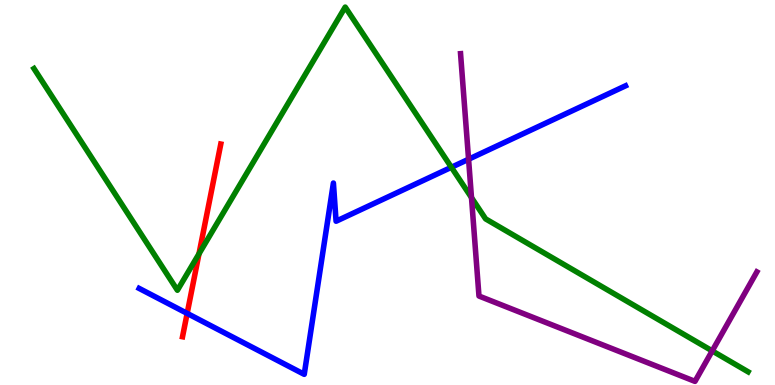[{'lines': ['blue', 'red'], 'intersections': [{'x': 2.41, 'y': 1.86}]}, {'lines': ['green', 'red'], 'intersections': [{'x': 2.57, 'y': 3.41}]}, {'lines': ['purple', 'red'], 'intersections': []}, {'lines': ['blue', 'green'], 'intersections': [{'x': 5.82, 'y': 5.66}]}, {'lines': ['blue', 'purple'], 'intersections': [{'x': 6.05, 'y': 5.86}]}, {'lines': ['green', 'purple'], 'intersections': [{'x': 6.08, 'y': 4.87}, {'x': 9.19, 'y': 0.886}]}]